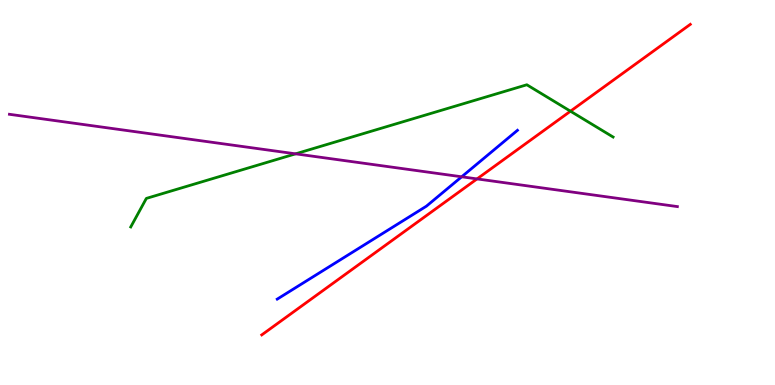[{'lines': ['blue', 'red'], 'intersections': []}, {'lines': ['green', 'red'], 'intersections': [{'x': 7.36, 'y': 7.11}]}, {'lines': ['purple', 'red'], 'intersections': [{'x': 6.16, 'y': 5.35}]}, {'lines': ['blue', 'green'], 'intersections': []}, {'lines': ['blue', 'purple'], 'intersections': [{'x': 5.96, 'y': 5.41}]}, {'lines': ['green', 'purple'], 'intersections': [{'x': 3.81, 'y': 6.0}]}]